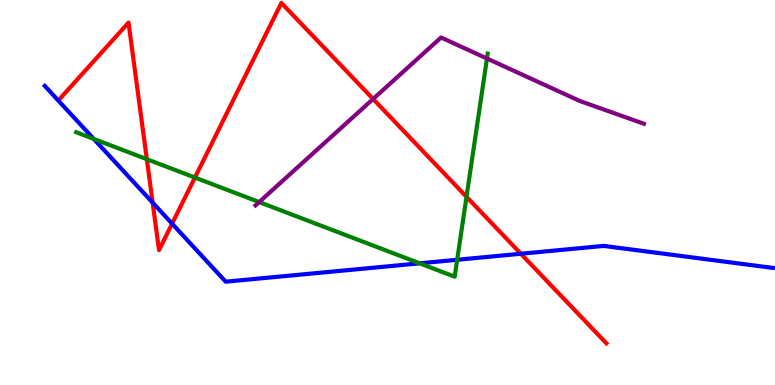[{'lines': ['blue', 'red'], 'intersections': [{'x': 1.97, 'y': 4.74}, {'x': 2.22, 'y': 4.19}, {'x': 6.72, 'y': 3.41}]}, {'lines': ['green', 'red'], 'intersections': [{'x': 1.89, 'y': 5.87}, {'x': 2.52, 'y': 5.39}, {'x': 6.02, 'y': 4.89}]}, {'lines': ['purple', 'red'], 'intersections': [{'x': 4.81, 'y': 7.43}]}, {'lines': ['blue', 'green'], 'intersections': [{'x': 1.21, 'y': 6.39}, {'x': 5.42, 'y': 3.16}, {'x': 5.9, 'y': 3.25}]}, {'lines': ['blue', 'purple'], 'intersections': []}, {'lines': ['green', 'purple'], 'intersections': [{'x': 3.34, 'y': 4.75}, {'x': 6.28, 'y': 8.48}]}]